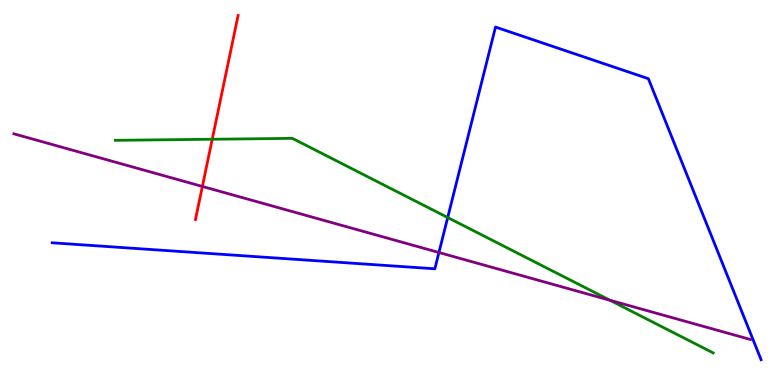[{'lines': ['blue', 'red'], 'intersections': []}, {'lines': ['green', 'red'], 'intersections': [{'x': 2.74, 'y': 6.38}]}, {'lines': ['purple', 'red'], 'intersections': [{'x': 2.61, 'y': 5.16}]}, {'lines': ['blue', 'green'], 'intersections': [{'x': 5.78, 'y': 4.35}]}, {'lines': ['blue', 'purple'], 'intersections': [{'x': 5.66, 'y': 3.44}]}, {'lines': ['green', 'purple'], 'intersections': [{'x': 7.87, 'y': 2.2}]}]